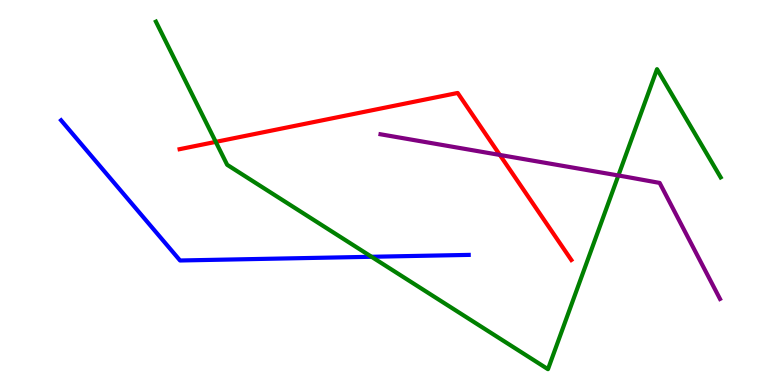[{'lines': ['blue', 'red'], 'intersections': []}, {'lines': ['green', 'red'], 'intersections': [{'x': 2.78, 'y': 6.31}]}, {'lines': ['purple', 'red'], 'intersections': [{'x': 6.45, 'y': 5.98}]}, {'lines': ['blue', 'green'], 'intersections': [{'x': 4.79, 'y': 3.33}]}, {'lines': ['blue', 'purple'], 'intersections': []}, {'lines': ['green', 'purple'], 'intersections': [{'x': 7.98, 'y': 5.44}]}]